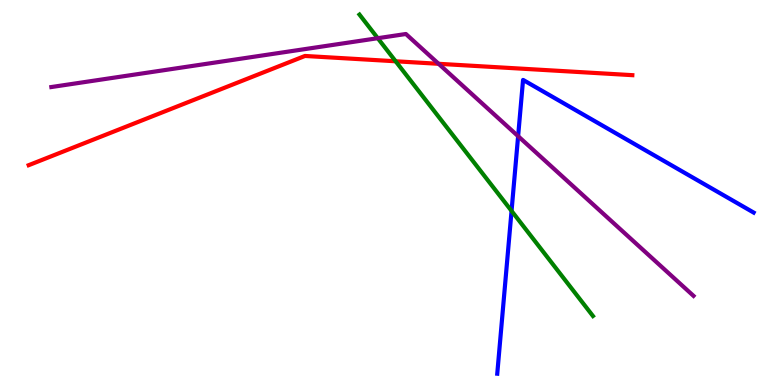[{'lines': ['blue', 'red'], 'intersections': []}, {'lines': ['green', 'red'], 'intersections': [{'x': 5.11, 'y': 8.41}]}, {'lines': ['purple', 'red'], 'intersections': [{'x': 5.66, 'y': 8.34}]}, {'lines': ['blue', 'green'], 'intersections': [{'x': 6.6, 'y': 4.52}]}, {'lines': ['blue', 'purple'], 'intersections': [{'x': 6.69, 'y': 6.46}]}, {'lines': ['green', 'purple'], 'intersections': [{'x': 4.87, 'y': 9.01}]}]